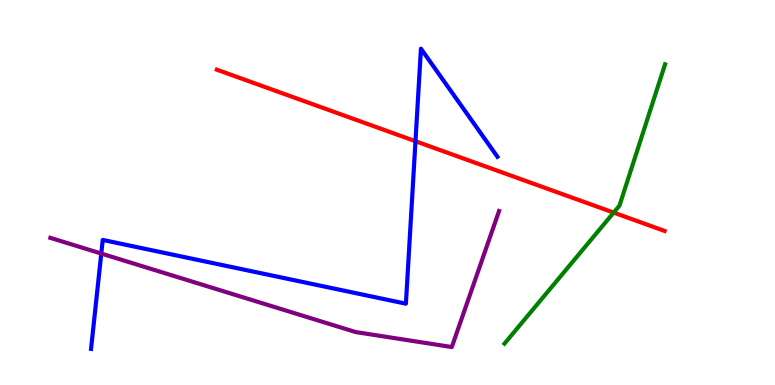[{'lines': ['blue', 'red'], 'intersections': [{'x': 5.36, 'y': 6.33}]}, {'lines': ['green', 'red'], 'intersections': [{'x': 7.92, 'y': 4.48}]}, {'lines': ['purple', 'red'], 'intersections': []}, {'lines': ['blue', 'green'], 'intersections': []}, {'lines': ['blue', 'purple'], 'intersections': [{'x': 1.31, 'y': 3.41}]}, {'lines': ['green', 'purple'], 'intersections': []}]